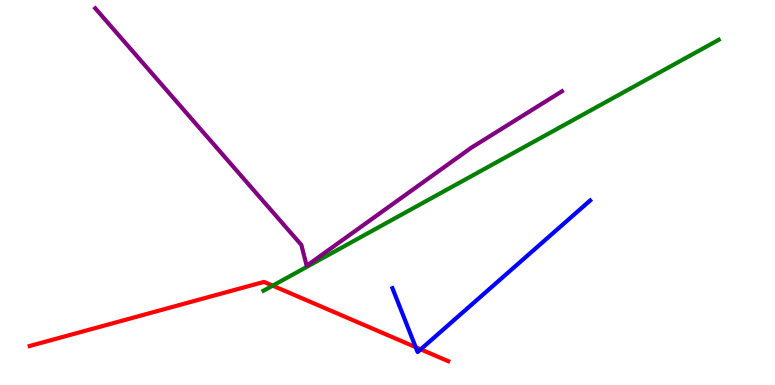[{'lines': ['blue', 'red'], 'intersections': [{'x': 5.36, 'y': 0.982}, {'x': 5.43, 'y': 0.926}]}, {'lines': ['green', 'red'], 'intersections': [{'x': 3.52, 'y': 2.58}]}, {'lines': ['purple', 'red'], 'intersections': []}, {'lines': ['blue', 'green'], 'intersections': []}, {'lines': ['blue', 'purple'], 'intersections': []}, {'lines': ['green', 'purple'], 'intersections': []}]